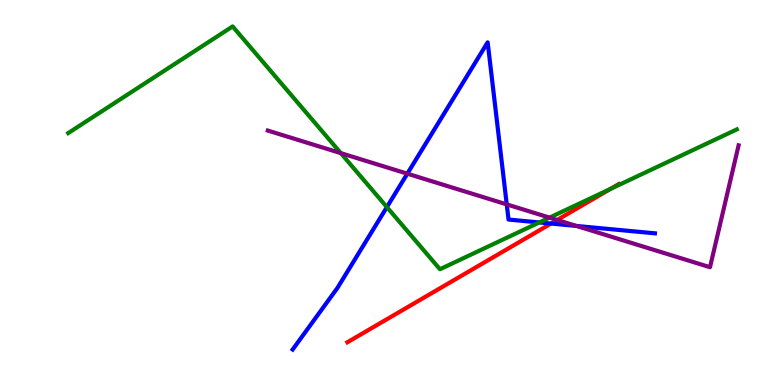[{'lines': ['blue', 'red'], 'intersections': [{'x': 7.11, 'y': 4.19}]}, {'lines': ['green', 'red'], 'intersections': [{'x': 7.88, 'y': 5.09}]}, {'lines': ['purple', 'red'], 'intersections': [{'x': 7.19, 'y': 4.29}]}, {'lines': ['blue', 'green'], 'intersections': [{'x': 4.99, 'y': 4.62}, {'x': 6.96, 'y': 4.22}]}, {'lines': ['blue', 'purple'], 'intersections': [{'x': 5.26, 'y': 5.49}, {'x': 6.54, 'y': 4.69}, {'x': 7.44, 'y': 4.13}]}, {'lines': ['green', 'purple'], 'intersections': [{'x': 4.4, 'y': 6.02}, {'x': 7.09, 'y': 4.35}]}]